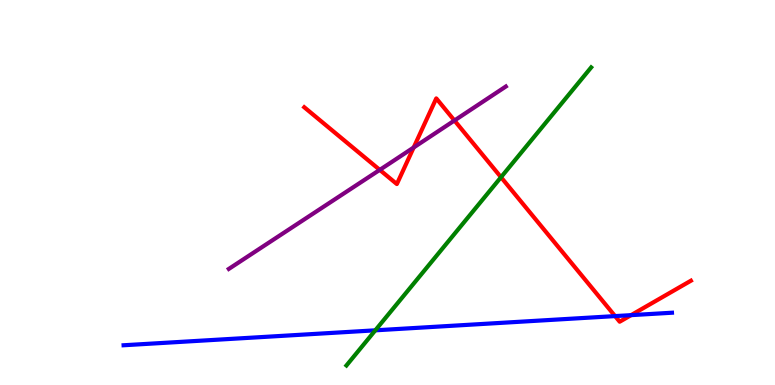[{'lines': ['blue', 'red'], 'intersections': [{'x': 7.94, 'y': 1.79}, {'x': 8.14, 'y': 1.81}]}, {'lines': ['green', 'red'], 'intersections': [{'x': 6.46, 'y': 5.4}]}, {'lines': ['purple', 'red'], 'intersections': [{'x': 4.9, 'y': 5.59}, {'x': 5.34, 'y': 6.17}, {'x': 5.86, 'y': 6.87}]}, {'lines': ['blue', 'green'], 'intersections': [{'x': 4.84, 'y': 1.42}]}, {'lines': ['blue', 'purple'], 'intersections': []}, {'lines': ['green', 'purple'], 'intersections': []}]